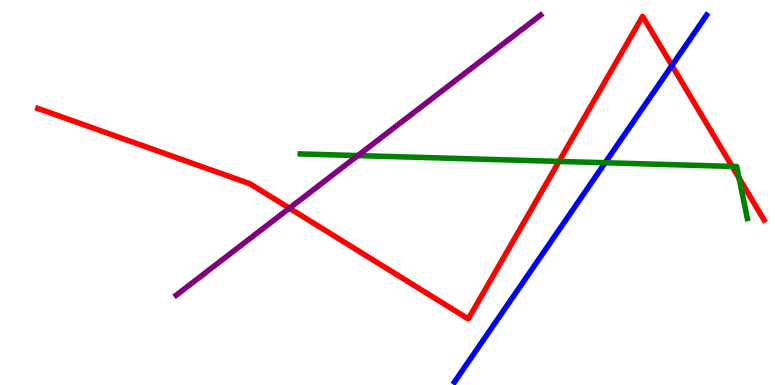[{'lines': ['blue', 'red'], 'intersections': [{'x': 8.67, 'y': 8.3}]}, {'lines': ['green', 'red'], 'intersections': [{'x': 7.21, 'y': 5.81}, {'x': 9.45, 'y': 5.68}, {'x': 9.54, 'y': 5.38}]}, {'lines': ['purple', 'red'], 'intersections': [{'x': 3.73, 'y': 4.59}]}, {'lines': ['blue', 'green'], 'intersections': [{'x': 7.81, 'y': 5.77}]}, {'lines': ['blue', 'purple'], 'intersections': []}, {'lines': ['green', 'purple'], 'intersections': [{'x': 4.62, 'y': 5.96}]}]